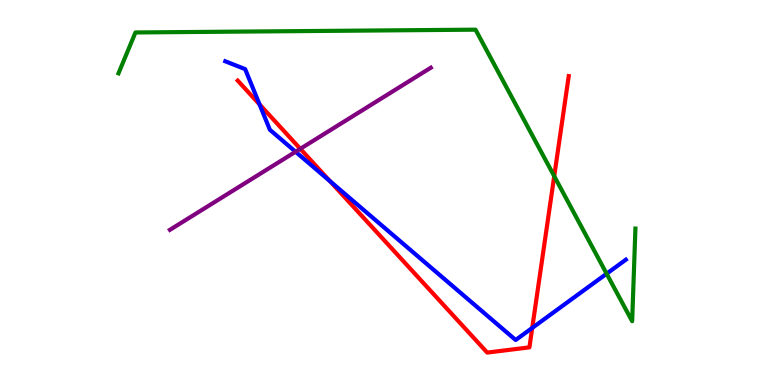[{'lines': ['blue', 'red'], 'intersections': [{'x': 3.35, 'y': 7.29}, {'x': 4.26, 'y': 5.29}, {'x': 6.87, 'y': 1.48}]}, {'lines': ['green', 'red'], 'intersections': [{'x': 7.15, 'y': 5.42}]}, {'lines': ['purple', 'red'], 'intersections': [{'x': 3.87, 'y': 6.13}]}, {'lines': ['blue', 'green'], 'intersections': [{'x': 7.83, 'y': 2.89}]}, {'lines': ['blue', 'purple'], 'intersections': [{'x': 3.81, 'y': 6.06}]}, {'lines': ['green', 'purple'], 'intersections': []}]